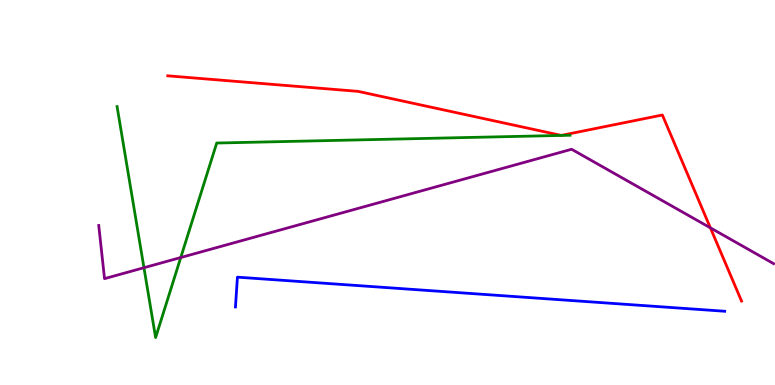[{'lines': ['blue', 'red'], 'intersections': []}, {'lines': ['green', 'red'], 'intersections': []}, {'lines': ['purple', 'red'], 'intersections': [{'x': 9.17, 'y': 4.08}]}, {'lines': ['blue', 'green'], 'intersections': []}, {'lines': ['blue', 'purple'], 'intersections': []}, {'lines': ['green', 'purple'], 'intersections': [{'x': 1.86, 'y': 3.05}, {'x': 2.33, 'y': 3.31}]}]